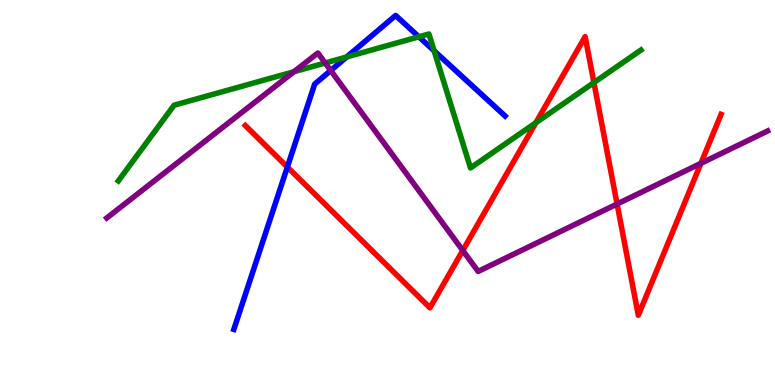[{'lines': ['blue', 'red'], 'intersections': [{'x': 3.71, 'y': 5.66}]}, {'lines': ['green', 'red'], 'intersections': [{'x': 6.91, 'y': 6.81}, {'x': 7.66, 'y': 7.85}]}, {'lines': ['purple', 'red'], 'intersections': [{'x': 5.97, 'y': 3.49}, {'x': 7.96, 'y': 4.7}, {'x': 9.04, 'y': 5.76}]}, {'lines': ['blue', 'green'], 'intersections': [{'x': 4.47, 'y': 8.52}, {'x': 5.4, 'y': 9.04}, {'x': 5.6, 'y': 8.68}]}, {'lines': ['blue', 'purple'], 'intersections': [{'x': 4.27, 'y': 8.17}]}, {'lines': ['green', 'purple'], 'intersections': [{'x': 3.79, 'y': 8.14}, {'x': 4.2, 'y': 8.36}]}]